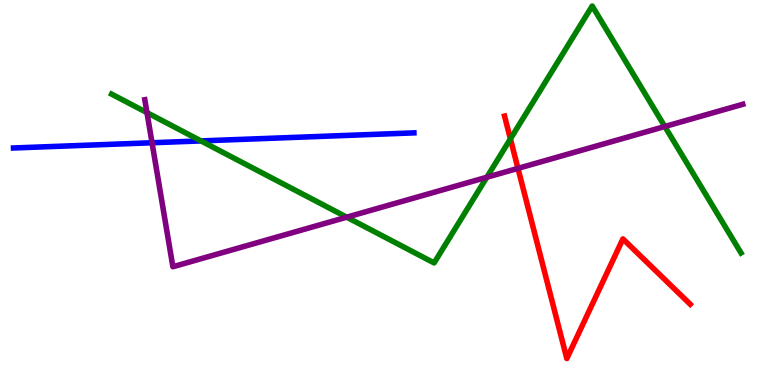[{'lines': ['blue', 'red'], 'intersections': []}, {'lines': ['green', 'red'], 'intersections': [{'x': 6.59, 'y': 6.39}]}, {'lines': ['purple', 'red'], 'intersections': [{'x': 6.68, 'y': 5.63}]}, {'lines': ['blue', 'green'], 'intersections': [{'x': 2.59, 'y': 6.34}]}, {'lines': ['blue', 'purple'], 'intersections': [{'x': 1.96, 'y': 6.29}]}, {'lines': ['green', 'purple'], 'intersections': [{'x': 1.9, 'y': 7.07}, {'x': 4.47, 'y': 4.36}, {'x': 6.28, 'y': 5.4}, {'x': 8.58, 'y': 6.71}]}]